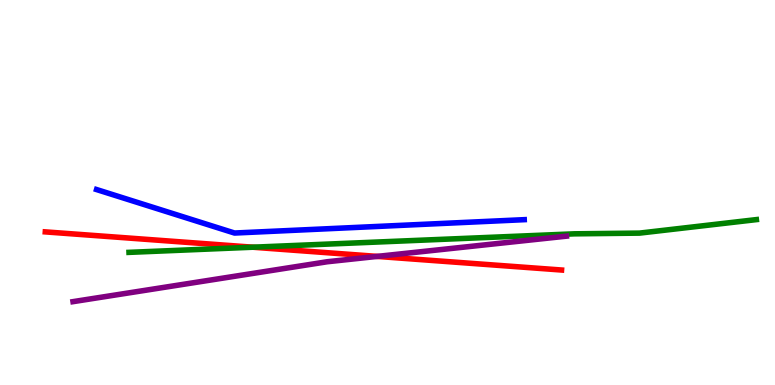[{'lines': ['blue', 'red'], 'intersections': []}, {'lines': ['green', 'red'], 'intersections': [{'x': 3.26, 'y': 3.58}]}, {'lines': ['purple', 'red'], 'intersections': [{'x': 4.87, 'y': 3.34}]}, {'lines': ['blue', 'green'], 'intersections': []}, {'lines': ['blue', 'purple'], 'intersections': []}, {'lines': ['green', 'purple'], 'intersections': []}]